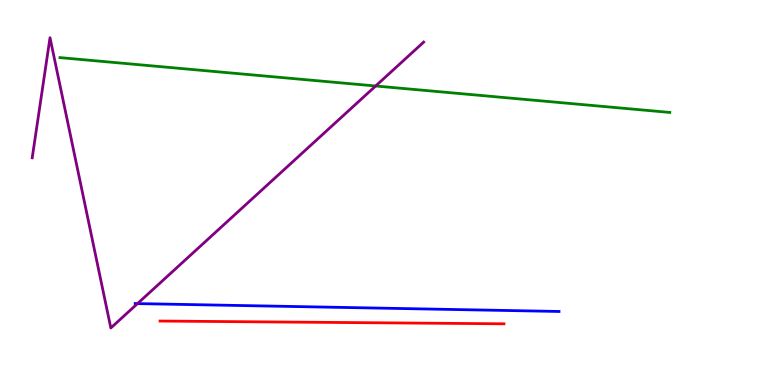[{'lines': ['blue', 'red'], 'intersections': []}, {'lines': ['green', 'red'], 'intersections': []}, {'lines': ['purple', 'red'], 'intersections': []}, {'lines': ['blue', 'green'], 'intersections': []}, {'lines': ['blue', 'purple'], 'intersections': [{'x': 1.77, 'y': 2.11}]}, {'lines': ['green', 'purple'], 'intersections': [{'x': 4.85, 'y': 7.77}]}]